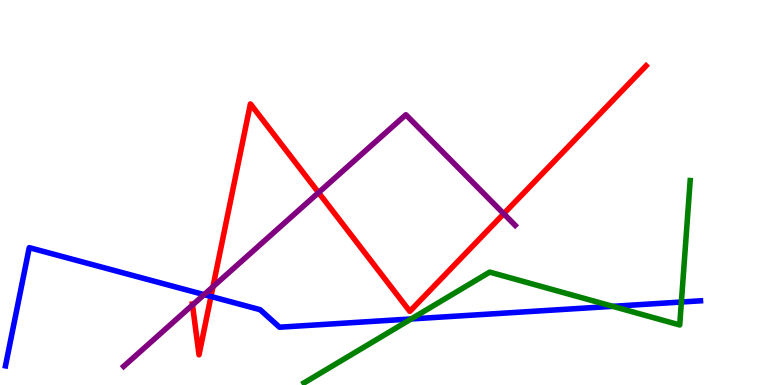[{'lines': ['blue', 'red'], 'intersections': [{'x': 2.72, 'y': 2.3}]}, {'lines': ['green', 'red'], 'intersections': []}, {'lines': ['purple', 'red'], 'intersections': [{'x': 2.48, 'y': 2.08}, {'x': 2.75, 'y': 2.55}, {'x': 4.11, 'y': 5.0}, {'x': 6.5, 'y': 4.45}]}, {'lines': ['blue', 'green'], 'intersections': [{'x': 5.31, 'y': 1.72}, {'x': 7.91, 'y': 2.04}, {'x': 8.79, 'y': 2.16}]}, {'lines': ['blue', 'purple'], 'intersections': [{'x': 2.63, 'y': 2.35}]}, {'lines': ['green', 'purple'], 'intersections': []}]